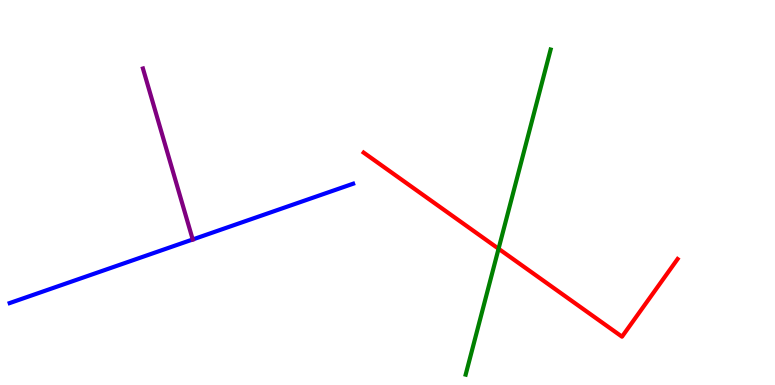[{'lines': ['blue', 'red'], 'intersections': []}, {'lines': ['green', 'red'], 'intersections': [{'x': 6.43, 'y': 3.54}]}, {'lines': ['purple', 'red'], 'intersections': []}, {'lines': ['blue', 'green'], 'intersections': []}, {'lines': ['blue', 'purple'], 'intersections': [{'x': 2.49, 'y': 3.78}]}, {'lines': ['green', 'purple'], 'intersections': []}]